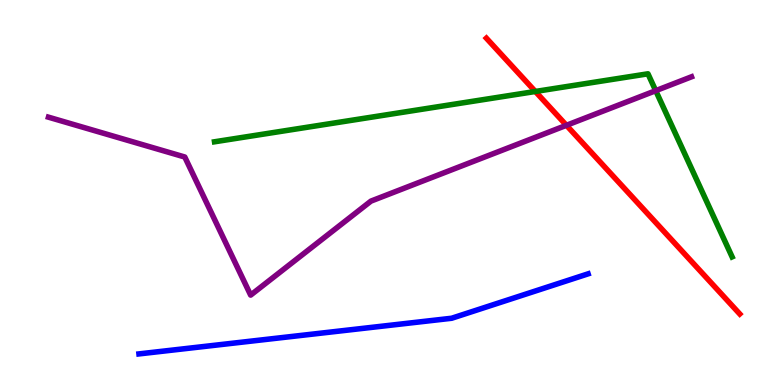[{'lines': ['blue', 'red'], 'intersections': []}, {'lines': ['green', 'red'], 'intersections': [{'x': 6.91, 'y': 7.62}]}, {'lines': ['purple', 'red'], 'intersections': [{'x': 7.31, 'y': 6.75}]}, {'lines': ['blue', 'green'], 'intersections': []}, {'lines': ['blue', 'purple'], 'intersections': []}, {'lines': ['green', 'purple'], 'intersections': [{'x': 8.46, 'y': 7.64}]}]